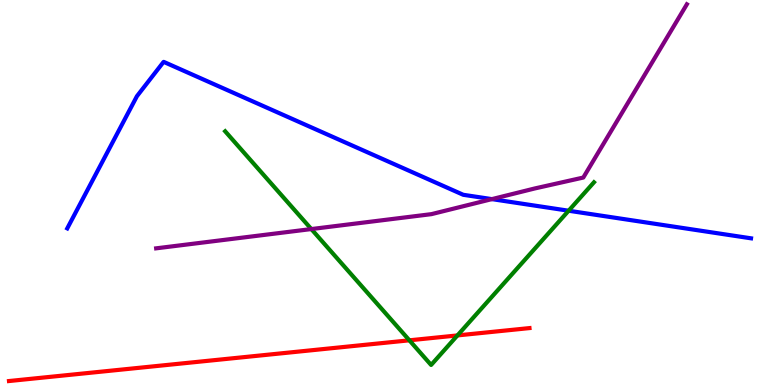[{'lines': ['blue', 'red'], 'intersections': []}, {'lines': ['green', 'red'], 'intersections': [{'x': 5.28, 'y': 1.16}, {'x': 5.9, 'y': 1.29}]}, {'lines': ['purple', 'red'], 'intersections': []}, {'lines': ['blue', 'green'], 'intersections': [{'x': 7.34, 'y': 4.53}]}, {'lines': ['blue', 'purple'], 'intersections': [{'x': 6.35, 'y': 4.83}]}, {'lines': ['green', 'purple'], 'intersections': [{'x': 4.02, 'y': 4.05}]}]